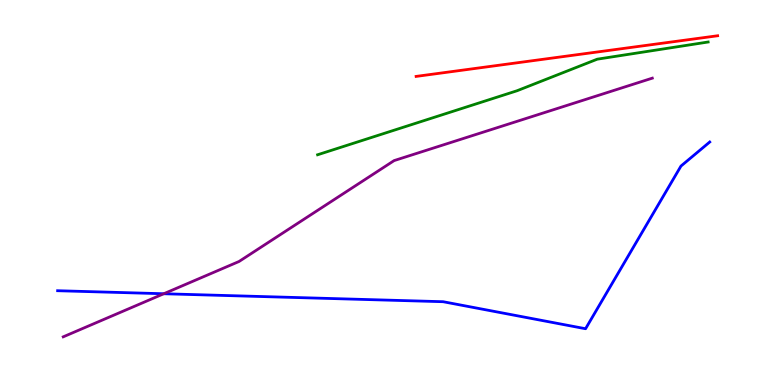[{'lines': ['blue', 'red'], 'intersections': []}, {'lines': ['green', 'red'], 'intersections': []}, {'lines': ['purple', 'red'], 'intersections': []}, {'lines': ['blue', 'green'], 'intersections': []}, {'lines': ['blue', 'purple'], 'intersections': [{'x': 2.11, 'y': 2.37}]}, {'lines': ['green', 'purple'], 'intersections': []}]